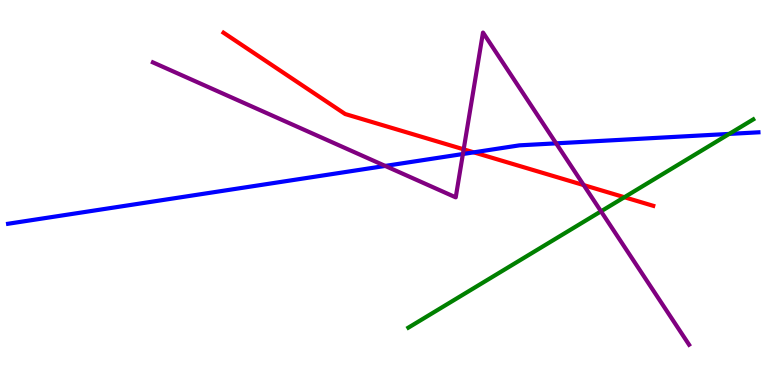[{'lines': ['blue', 'red'], 'intersections': [{'x': 6.11, 'y': 6.04}]}, {'lines': ['green', 'red'], 'intersections': [{'x': 8.06, 'y': 4.88}]}, {'lines': ['purple', 'red'], 'intersections': [{'x': 5.98, 'y': 6.12}, {'x': 7.53, 'y': 5.19}]}, {'lines': ['blue', 'green'], 'intersections': [{'x': 9.41, 'y': 6.52}]}, {'lines': ['blue', 'purple'], 'intersections': [{'x': 4.97, 'y': 5.69}, {'x': 5.97, 'y': 6.0}, {'x': 7.18, 'y': 6.28}]}, {'lines': ['green', 'purple'], 'intersections': [{'x': 7.76, 'y': 4.51}]}]